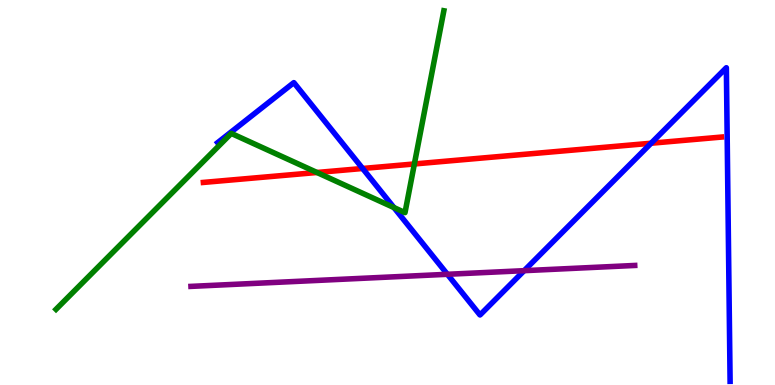[{'lines': ['blue', 'red'], 'intersections': [{'x': 4.68, 'y': 5.62}, {'x': 8.4, 'y': 6.28}]}, {'lines': ['green', 'red'], 'intersections': [{'x': 4.09, 'y': 5.52}, {'x': 5.35, 'y': 5.74}]}, {'lines': ['purple', 'red'], 'intersections': []}, {'lines': ['blue', 'green'], 'intersections': [{'x': 5.08, 'y': 4.61}]}, {'lines': ['blue', 'purple'], 'intersections': [{'x': 5.77, 'y': 2.88}, {'x': 6.76, 'y': 2.97}]}, {'lines': ['green', 'purple'], 'intersections': []}]